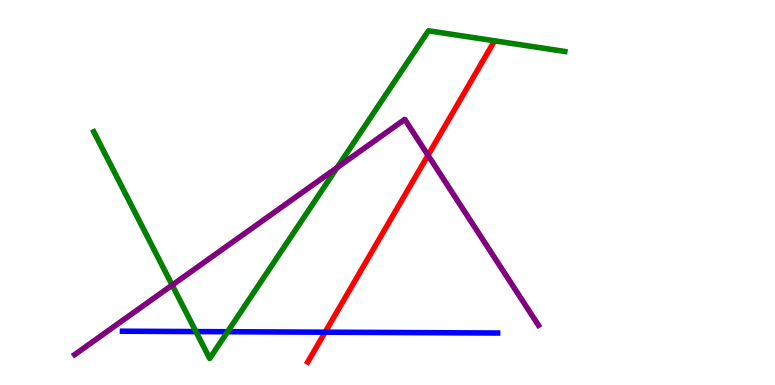[{'lines': ['blue', 'red'], 'intersections': [{'x': 4.19, 'y': 1.37}]}, {'lines': ['green', 'red'], 'intersections': []}, {'lines': ['purple', 'red'], 'intersections': [{'x': 5.52, 'y': 5.97}]}, {'lines': ['blue', 'green'], 'intersections': [{'x': 2.53, 'y': 1.39}, {'x': 2.94, 'y': 1.38}]}, {'lines': ['blue', 'purple'], 'intersections': []}, {'lines': ['green', 'purple'], 'intersections': [{'x': 2.22, 'y': 2.59}, {'x': 4.35, 'y': 5.65}]}]